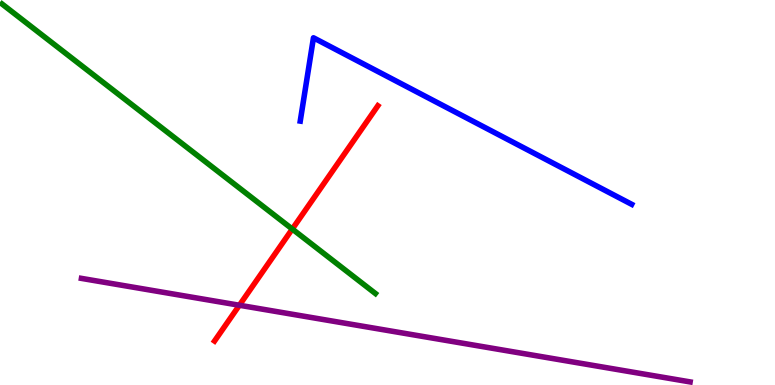[{'lines': ['blue', 'red'], 'intersections': []}, {'lines': ['green', 'red'], 'intersections': [{'x': 3.77, 'y': 4.05}]}, {'lines': ['purple', 'red'], 'intersections': [{'x': 3.09, 'y': 2.07}]}, {'lines': ['blue', 'green'], 'intersections': []}, {'lines': ['blue', 'purple'], 'intersections': []}, {'lines': ['green', 'purple'], 'intersections': []}]